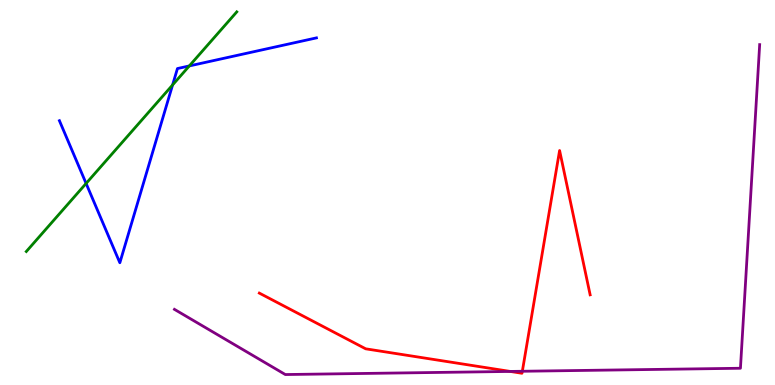[{'lines': ['blue', 'red'], 'intersections': []}, {'lines': ['green', 'red'], 'intersections': []}, {'lines': ['purple', 'red'], 'intersections': [{'x': 6.58, 'y': 0.352}, {'x': 6.74, 'y': 0.357}]}, {'lines': ['blue', 'green'], 'intersections': [{'x': 1.11, 'y': 5.24}, {'x': 2.23, 'y': 7.79}, {'x': 2.44, 'y': 8.29}]}, {'lines': ['blue', 'purple'], 'intersections': []}, {'lines': ['green', 'purple'], 'intersections': []}]